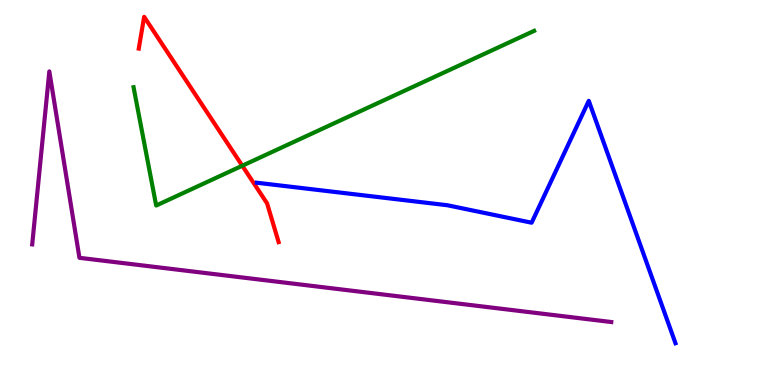[{'lines': ['blue', 'red'], 'intersections': []}, {'lines': ['green', 'red'], 'intersections': [{'x': 3.13, 'y': 5.7}]}, {'lines': ['purple', 'red'], 'intersections': []}, {'lines': ['blue', 'green'], 'intersections': []}, {'lines': ['blue', 'purple'], 'intersections': []}, {'lines': ['green', 'purple'], 'intersections': []}]